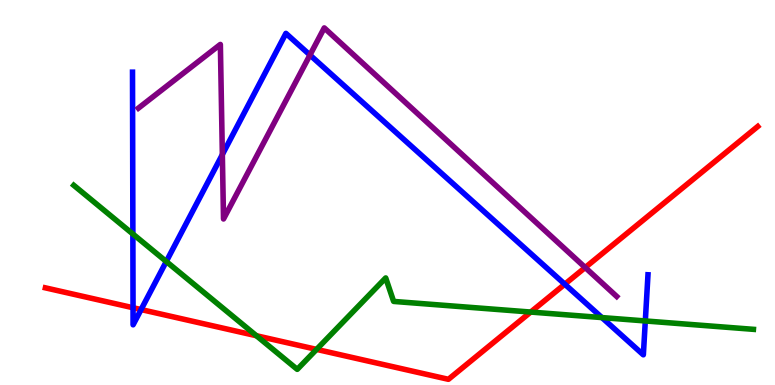[{'lines': ['blue', 'red'], 'intersections': [{'x': 1.72, 'y': 2.01}, {'x': 1.82, 'y': 1.96}, {'x': 7.29, 'y': 2.62}]}, {'lines': ['green', 'red'], 'intersections': [{'x': 3.31, 'y': 1.28}, {'x': 4.08, 'y': 0.925}, {'x': 6.85, 'y': 1.89}]}, {'lines': ['purple', 'red'], 'intersections': [{'x': 7.55, 'y': 3.05}]}, {'lines': ['blue', 'green'], 'intersections': [{'x': 1.71, 'y': 3.92}, {'x': 2.15, 'y': 3.21}, {'x': 7.77, 'y': 1.75}, {'x': 8.33, 'y': 1.66}]}, {'lines': ['blue', 'purple'], 'intersections': [{'x': 2.87, 'y': 5.99}, {'x': 4.0, 'y': 8.57}]}, {'lines': ['green', 'purple'], 'intersections': []}]